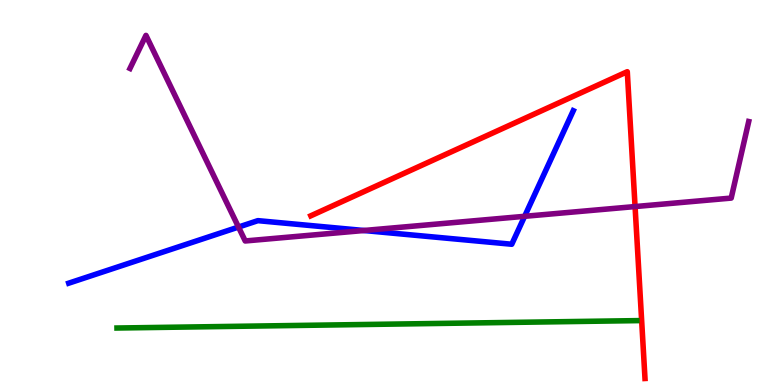[{'lines': ['blue', 'red'], 'intersections': []}, {'lines': ['green', 'red'], 'intersections': []}, {'lines': ['purple', 'red'], 'intersections': [{'x': 8.19, 'y': 4.63}]}, {'lines': ['blue', 'green'], 'intersections': []}, {'lines': ['blue', 'purple'], 'intersections': [{'x': 3.08, 'y': 4.1}, {'x': 4.7, 'y': 4.01}, {'x': 6.77, 'y': 4.38}]}, {'lines': ['green', 'purple'], 'intersections': []}]